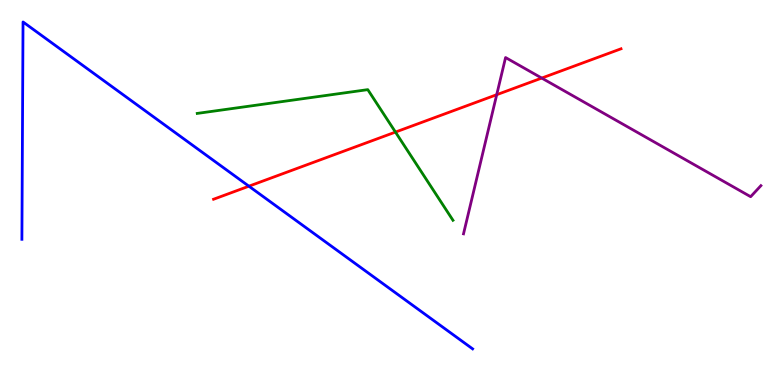[{'lines': ['blue', 'red'], 'intersections': [{'x': 3.21, 'y': 5.16}]}, {'lines': ['green', 'red'], 'intersections': [{'x': 5.1, 'y': 6.57}]}, {'lines': ['purple', 'red'], 'intersections': [{'x': 6.41, 'y': 7.54}, {'x': 6.99, 'y': 7.97}]}, {'lines': ['blue', 'green'], 'intersections': []}, {'lines': ['blue', 'purple'], 'intersections': []}, {'lines': ['green', 'purple'], 'intersections': []}]